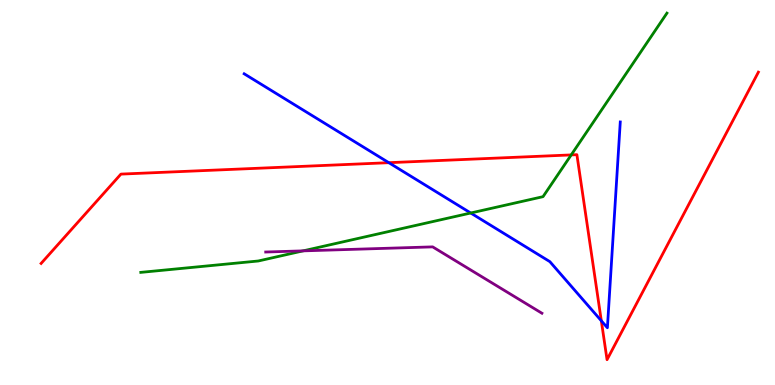[{'lines': ['blue', 'red'], 'intersections': [{'x': 5.02, 'y': 5.77}, {'x': 7.76, 'y': 1.67}]}, {'lines': ['green', 'red'], 'intersections': [{'x': 7.37, 'y': 5.98}]}, {'lines': ['purple', 'red'], 'intersections': []}, {'lines': ['blue', 'green'], 'intersections': [{'x': 6.07, 'y': 4.47}]}, {'lines': ['blue', 'purple'], 'intersections': []}, {'lines': ['green', 'purple'], 'intersections': [{'x': 3.91, 'y': 3.48}]}]